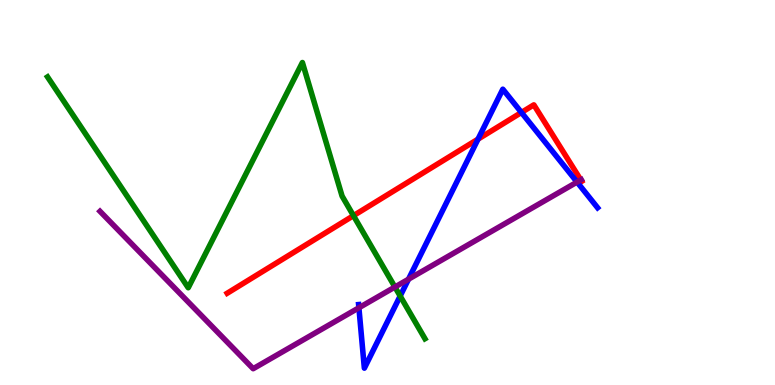[{'lines': ['blue', 'red'], 'intersections': [{'x': 6.17, 'y': 6.39}, {'x': 6.73, 'y': 7.08}]}, {'lines': ['green', 'red'], 'intersections': [{'x': 4.56, 'y': 4.4}]}, {'lines': ['purple', 'red'], 'intersections': [{'x': 7.49, 'y': 5.33}]}, {'lines': ['blue', 'green'], 'intersections': [{'x': 5.16, 'y': 2.31}]}, {'lines': ['blue', 'purple'], 'intersections': [{'x': 4.63, 'y': 2.01}, {'x': 5.27, 'y': 2.75}, {'x': 7.45, 'y': 5.27}]}, {'lines': ['green', 'purple'], 'intersections': [{'x': 5.1, 'y': 2.54}]}]